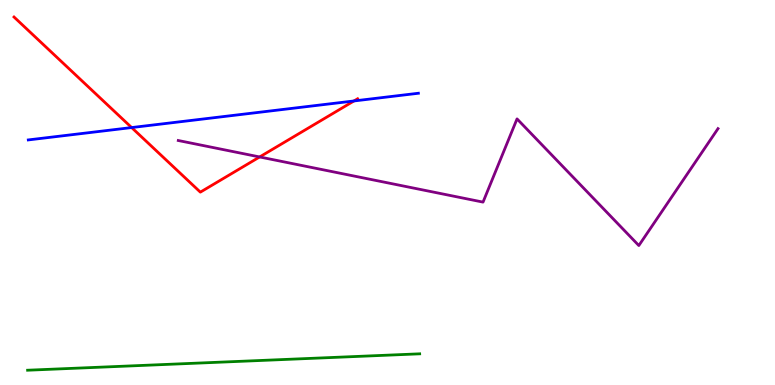[{'lines': ['blue', 'red'], 'intersections': [{'x': 1.7, 'y': 6.69}, {'x': 4.57, 'y': 7.38}]}, {'lines': ['green', 'red'], 'intersections': []}, {'lines': ['purple', 'red'], 'intersections': [{'x': 3.35, 'y': 5.92}]}, {'lines': ['blue', 'green'], 'intersections': []}, {'lines': ['blue', 'purple'], 'intersections': []}, {'lines': ['green', 'purple'], 'intersections': []}]